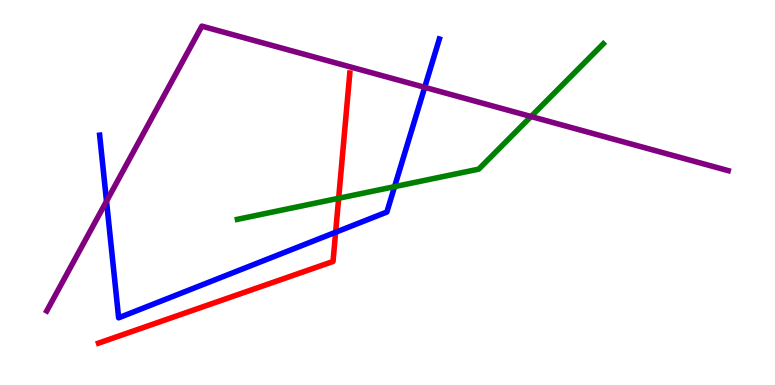[{'lines': ['blue', 'red'], 'intersections': [{'x': 4.33, 'y': 3.97}]}, {'lines': ['green', 'red'], 'intersections': [{'x': 4.37, 'y': 4.85}]}, {'lines': ['purple', 'red'], 'intersections': []}, {'lines': ['blue', 'green'], 'intersections': [{'x': 5.09, 'y': 5.15}]}, {'lines': ['blue', 'purple'], 'intersections': [{'x': 1.37, 'y': 4.77}, {'x': 5.48, 'y': 7.73}]}, {'lines': ['green', 'purple'], 'intersections': [{'x': 6.85, 'y': 6.97}]}]